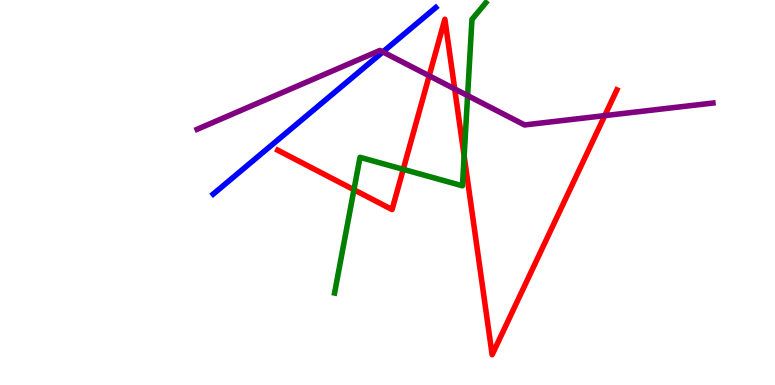[{'lines': ['blue', 'red'], 'intersections': []}, {'lines': ['green', 'red'], 'intersections': [{'x': 4.57, 'y': 5.07}, {'x': 5.2, 'y': 5.6}, {'x': 5.99, 'y': 5.95}]}, {'lines': ['purple', 'red'], 'intersections': [{'x': 5.54, 'y': 8.03}, {'x': 5.87, 'y': 7.69}, {'x': 7.8, 'y': 7.0}]}, {'lines': ['blue', 'green'], 'intersections': []}, {'lines': ['blue', 'purple'], 'intersections': [{'x': 4.94, 'y': 8.65}]}, {'lines': ['green', 'purple'], 'intersections': [{'x': 6.03, 'y': 7.52}]}]